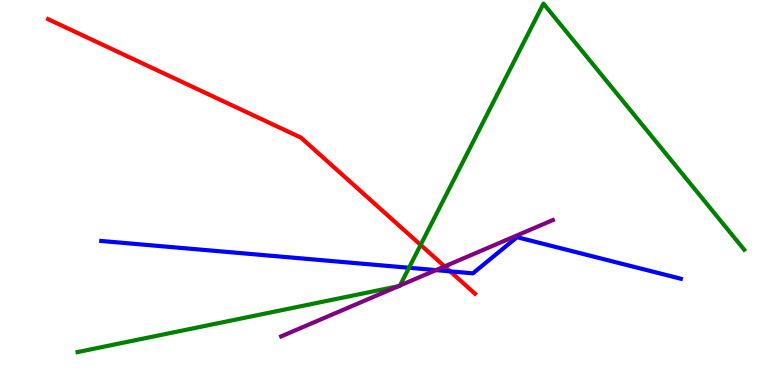[{'lines': ['blue', 'red'], 'intersections': [{'x': 5.81, 'y': 2.95}]}, {'lines': ['green', 'red'], 'intersections': [{'x': 5.43, 'y': 3.64}]}, {'lines': ['purple', 'red'], 'intersections': [{'x': 5.74, 'y': 3.08}]}, {'lines': ['blue', 'green'], 'intersections': [{'x': 5.28, 'y': 3.04}]}, {'lines': ['blue', 'purple'], 'intersections': [{'x': 5.63, 'y': 2.98}]}, {'lines': ['green', 'purple'], 'intersections': [{'x': 5.14, 'y': 2.57}, {'x': 5.16, 'y': 2.58}]}]